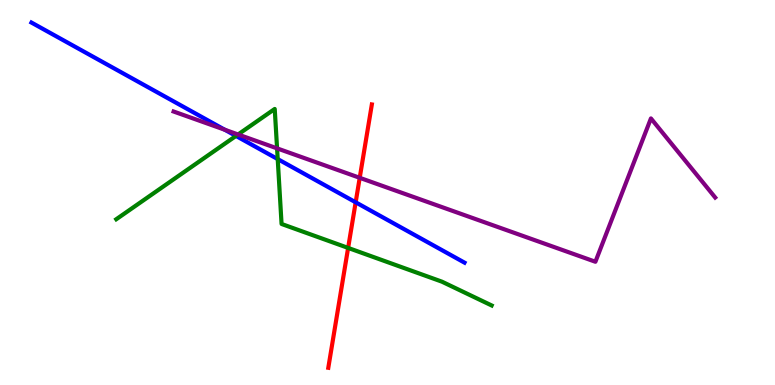[{'lines': ['blue', 'red'], 'intersections': [{'x': 4.59, 'y': 4.75}]}, {'lines': ['green', 'red'], 'intersections': [{'x': 4.49, 'y': 3.56}]}, {'lines': ['purple', 'red'], 'intersections': [{'x': 4.64, 'y': 5.38}]}, {'lines': ['blue', 'green'], 'intersections': [{'x': 3.04, 'y': 6.47}, {'x': 3.58, 'y': 5.87}]}, {'lines': ['blue', 'purple'], 'intersections': [{'x': 2.9, 'y': 6.63}]}, {'lines': ['green', 'purple'], 'intersections': [{'x': 3.07, 'y': 6.51}, {'x': 3.58, 'y': 6.15}]}]